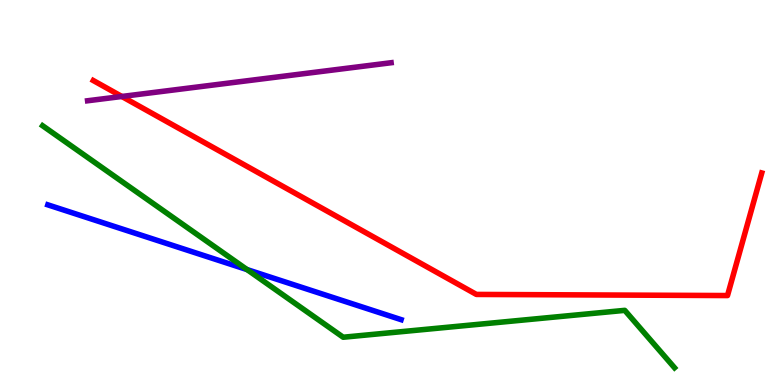[{'lines': ['blue', 'red'], 'intersections': []}, {'lines': ['green', 'red'], 'intersections': []}, {'lines': ['purple', 'red'], 'intersections': [{'x': 1.57, 'y': 7.49}]}, {'lines': ['blue', 'green'], 'intersections': [{'x': 3.19, 'y': 3.0}]}, {'lines': ['blue', 'purple'], 'intersections': []}, {'lines': ['green', 'purple'], 'intersections': []}]